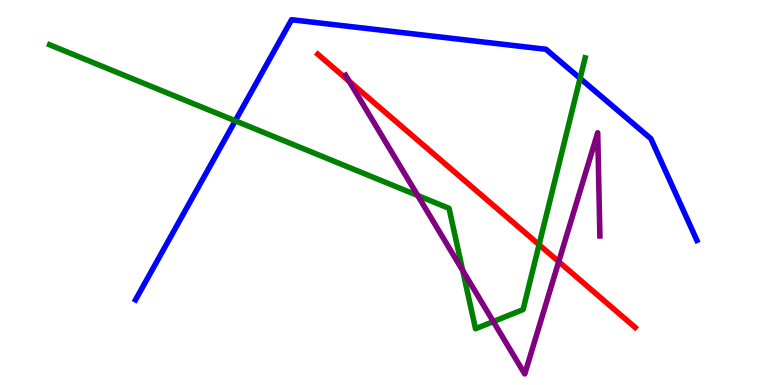[{'lines': ['blue', 'red'], 'intersections': []}, {'lines': ['green', 'red'], 'intersections': [{'x': 6.96, 'y': 3.64}]}, {'lines': ['purple', 'red'], 'intersections': [{'x': 4.51, 'y': 7.89}, {'x': 7.21, 'y': 3.2}]}, {'lines': ['blue', 'green'], 'intersections': [{'x': 3.04, 'y': 6.86}, {'x': 7.48, 'y': 7.96}]}, {'lines': ['blue', 'purple'], 'intersections': []}, {'lines': ['green', 'purple'], 'intersections': [{'x': 5.39, 'y': 4.92}, {'x': 5.97, 'y': 2.97}, {'x': 6.37, 'y': 1.65}]}]